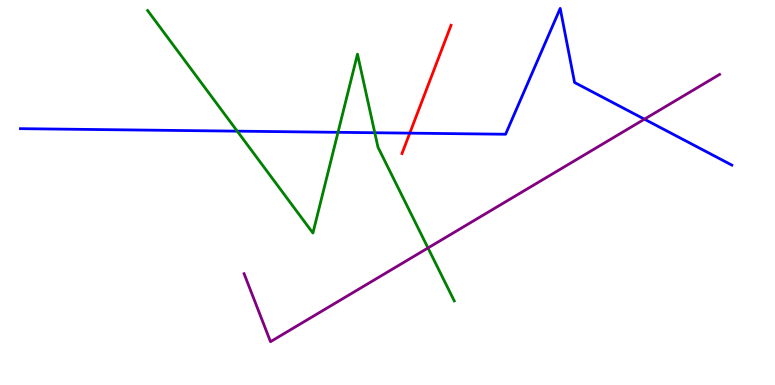[{'lines': ['blue', 'red'], 'intersections': [{'x': 5.29, 'y': 6.54}]}, {'lines': ['green', 'red'], 'intersections': []}, {'lines': ['purple', 'red'], 'intersections': []}, {'lines': ['blue', 'green'], 'intersections': [{'x': 3.06, 'y': 6.59}, {'x': 4.36, 'y': 6.56}, {'x': 4.84, 'y': 6.55}]}, {'lines': ['blue', 'purple'], 'intersections': [{'x': 8.32, 'y': 6.9}]}, {'lines': ['green', 'purple'], 'intersections': [{'x': 5.52, 'y': 3.56}]}]